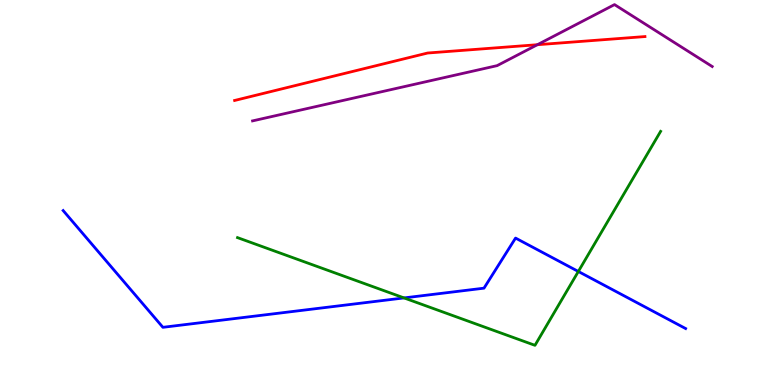[{'lines': ['blue', 'red'], 'intersections': []}, {'lines': ['green', 'red'], 'intersections': []}, {'lines': ['purple', 'red'], 'intersections': [{'x': 6.93, 'y': 8.84}]}, {'lines': ['blue', 'green'], 'intersections': [{'x': 5.21, 'y': 2.26}, {'x': 7.46, 'y': 2.95}]}, {'lines': ['blue', 'purple'], 'intersections': []}, {'lines': ['green', 'purple'], 'intersections': []}]